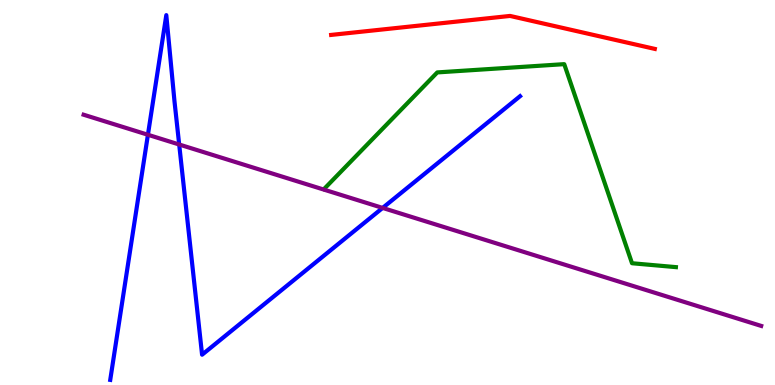[{'lines': ['blue', 'red'], 'intersections': []}, {'lines': ['green', 'red'], 'intersections': []}, {'lines': ['purple', 'red'], 'intersections': []}, {'lines': ['blue', 'green'], 'intersections': []}, {'lines': ['blue', 'purple'], 'intersections': [{'x': 1.91, 'y': 6.5}, {'x': 2.31, 'y': 6.25}, {'x': 4.94, 'y': 4.6}]}, {'lines': ['green', 'purple'], 'intersections': []}]